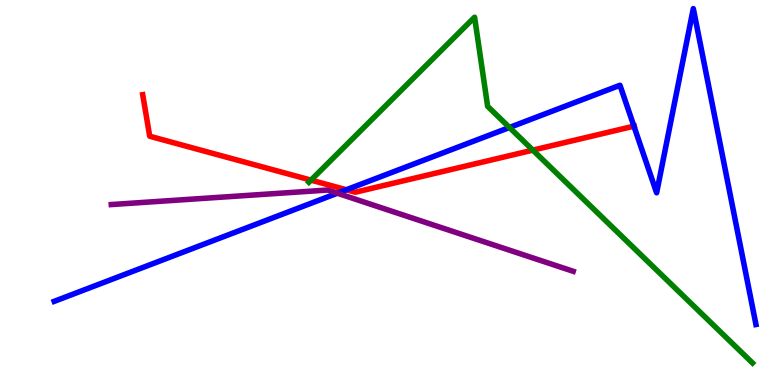[{'lines': ['blue', 'red'], 'intersections': [{'x': 4.47, 'y': 5.07}, {'x': 8.18, 'y': 6.72}]}, {'lines': ['green', 'red'], 'intersections': [{'x': 4.01, 'y': 5.32}, {'x': 6.88, 'y': 6.1}]}, {'lines': ['purple', 'red'], 'intersections': []}, {'lines': ['blue', 'green'], 'intersections': [{'x': 6.57, 'y': 6.69}]}, {'lines': ['blue', 'purple'], 'intersections': [{'x': 4.35, 'y': 4.98}]}, {'lines': ['green', 'purple'], 'intersections': []}]